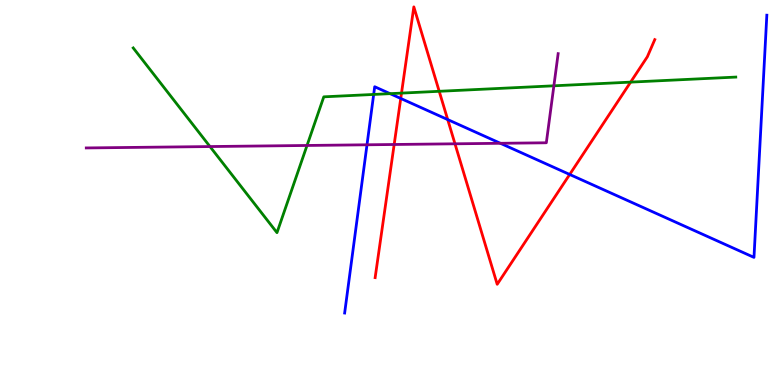[{'lines': ['blue', 'red'], 'intersections': [{'x': 5.17, 'y': 7.44}, {'x': 5.78, 'y': 6.89}, {'x': 7.35, 'y': 5.47}]}, {'lines': ['green', 'red'], 'intersections': [{'x': 5.18, 'y': 7.58}, {'x': 5.67, 'y': 7.63}, {'x': 8.14, 'y': 7.87}]}, {'lines': ['purple', 'red'], 'intersections': [{'x': 5.09, 'y': 6.25}, {'x': 5.87, 'y': 6.26}]}, {'lines': ['blue', 'green'], 'intersections': [{'x': 4.82, 'y': 7.55}, {'x': 5.03, 'y': 7.57}]}, {'lines': ['blue', 'purple'], 'intersections': [{'x': 4.74, 'y': 6.24}, {'x': 6.46, 'y': 6.28}]}, {'lines': ['green', 'purple'], 'intersections': [{'x': 2.71, 'y': 6.19}, {'x': 3.96, 'y': 6.22}, {'x': 7.15, 'y': 7.77}]}]